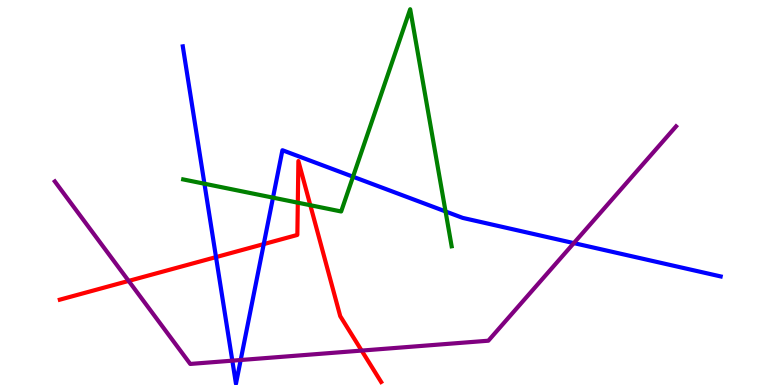[{'lines': ['blue', 'red'], 'intersections': [{'x': 2.79, 'y': 3.32}, {'x': 3.4, 'y': 3.66}]}, {'lines': ['green', 'red'], 'intersections': [{'x': 3.84, 'y': 4.74}, {'x': 4.0, 'y': 4.67}]}, {'lines': ['purple', 'red'], 'intersections': [{'x': 1.66, 'y': 2.7}, {'x': 4.67, 'y': 0.894}]}, {'lines': ['blue', 'green'], 'intersections': [{'x': 2.64, 'y': 5.23}, {'x': 3.52, 'y': 4.87}, {'x': 4.56, 'y': 5.41}, {'x': 5.75, 'y': 4.51}]}, {'lines': ['blue', 'purple'], 'intersections': [{'x': 3.0, 'y': 0.632}, {'x': 3.11, 'y': 0.649}, {'x': 7.4, 'y': 3.69}]}, {'lines': ['green', 'purple'], 'intersections': []}]